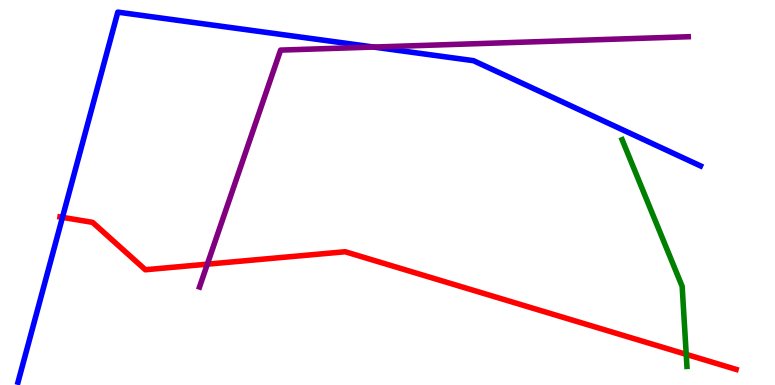[{'lines': ['blue', 'red'], 'intersections': [{'x': 0.806, 'y': 4.35}]}, {'lines': ['green', 'red'], 'intersections': [{'x': 8.85, 'y': 0.796}]}, {'lines': ['purple', 'red'], 'intersections': [{'x': 2.68, 'y': 3.14}]}, {'lines': ['blue', 'green'], 'intersections': []}, {'lines': ['blue', 'purple'], 'intersections': [{'x': 4.82, 'y': 8.78}]}, {'lines': ['green', 'purple'], 'intersections': []}]